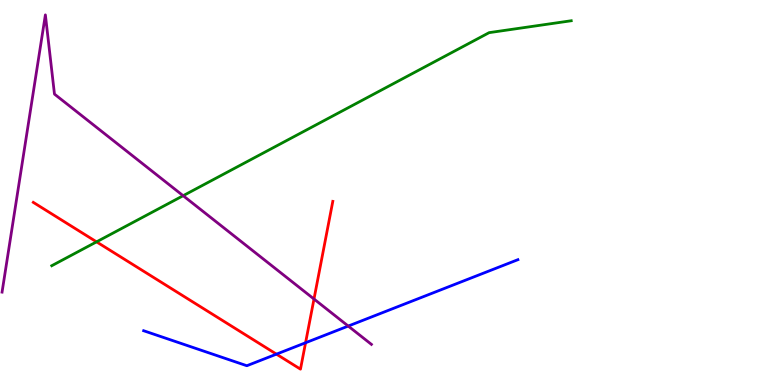[{'lines': ['blue', 'red'], 'intersections': [{'x': 3.57, 'y': 0.801}, {'x': 3.94, 'y': 1.1}]}, {'lines': ['green', 'red'], 'intersections': [{'x': 1.25, 'y': 3.72}]}, {'lines': ['purple', 'red'], 'intersections': [{'x': 4.05, 'y': 2.23}]}, {'lines': ['blue', 'green'], 'intersections': []}, {'lines': ['blue', 'purple'], 'intersections': [{'x': 4.49, 'y': 1.53}]}, {'lines': ['green', 'purple'], 'intersections': [{'x': 2.36, 'y': 4.92}]}]